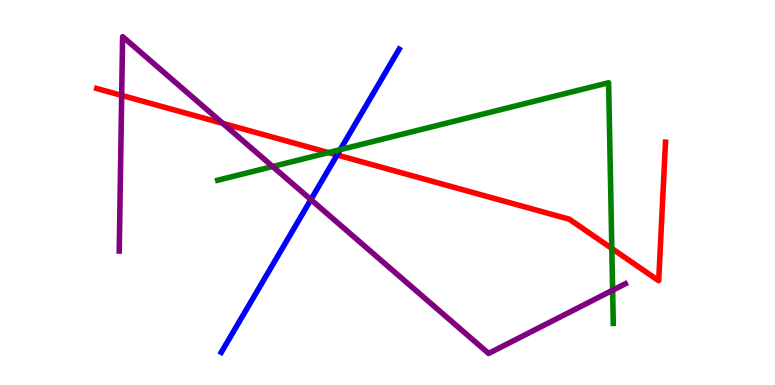[{'lines': ['blue', 'red'], 'intersections': [{'x': 4.35, 'y': 5.97}]}, {'lines': ['green', 'red'], 'intersections': [{'x': 4.24, 'y': 6.04}, {'x': 7.89, 'y': 3.55}]}, {'lines': ['purple', 'red'], 'intersections': [{'x': 1.57, 'y': 7.52}, {'x': 2.87, 'y': 6.8}]}, {'lines': ['blue', 'green'], 'intersections': [{'x': 4.39, 'y': 6.11}]}, {'lines': ['blue', 'purple'], 'intersections': [{'x': 4.01, 'y': 4.82}]}, {'lines': ['green', 'purple'], 'intersections': [{'x': 3.52, 'y': 5.67}, {'x': 7.9, 'y': 2.46}]}]